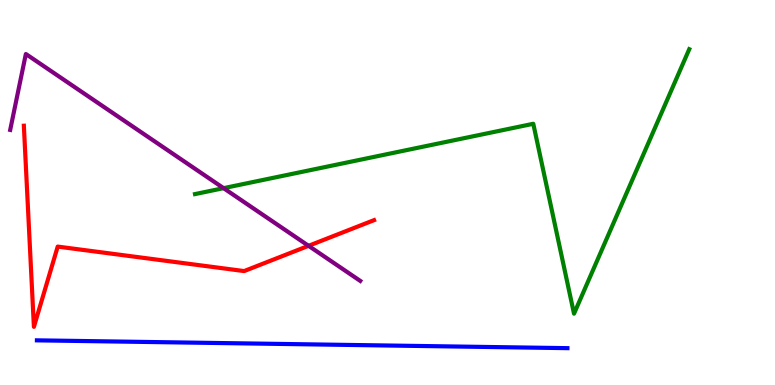[{'lines': ['blue', 'red'], 'intersections': []}, {'lines': ['green', 'red'], 'intersections': []}, {'lines': ['purple', 'red'], 'intersections': [{'x': 3.98, 'y': 3.62}]}, {'lines': ['blue', 'green'], 'intersections': []}, {'lines': ['blue', 'purple'], 'intersections': []}, {'lines': ['green', 'purple'], 'intersections': [{'x': 2.88, 'y': 5.11}]}]